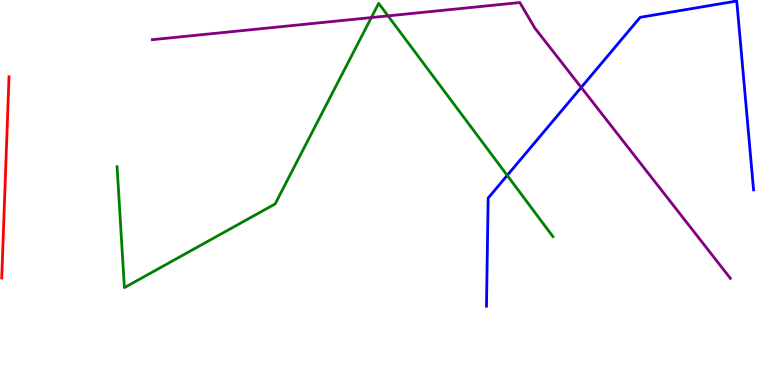[{'lines': ['blue', 'red'], 'intersections': []}, {'lines': ['green', 'red'], 'intersections': []}, {'lines': ['purple', 'red'], 'intersections': []}, {'lines': ['blue', 'green'], 'intersections': [{'x': 6.54, 'y': 5.44}]}, {'lines': ['blue', 'purple'], 'intersections': [{'x': 7.5, 'y': 7.73}]}, {'lines': ['green', 'purple'], 'intersections': [{'x': 4.79, 'y': 9.54}, {'x': 5.01, 'y': 9.59}]}]